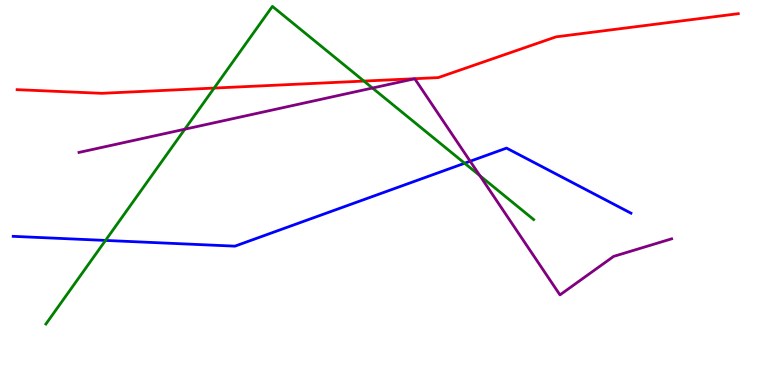[{'lines': ['blue', 'red'], 'intersections': []}, {'lines': ['green', 'red'], 'intersections': [{'x': 2.76, 'y': 7.71}, {'x': 4.7, 'y': 7.89}]}, {'lines': ['purple', 'red'], 'intersections': []}, {'lines': ['blue', 'green'], 'intersections': [{'x': 1.36, 'y': 3.76}, {'x': 6.0, 'y': 5.76}]}, {'lines': ['blue', 'purple'], 'intersections': [{'x': 6.07, 'y': 5.81}]}, {'lines': ['green', 'purple'], 'intersections': [{'x': 2.38, 'y': 6.64}, {'x': 4.81, 'y': 7.71}, {'x': 6.19, 'y': 5.44}]}]